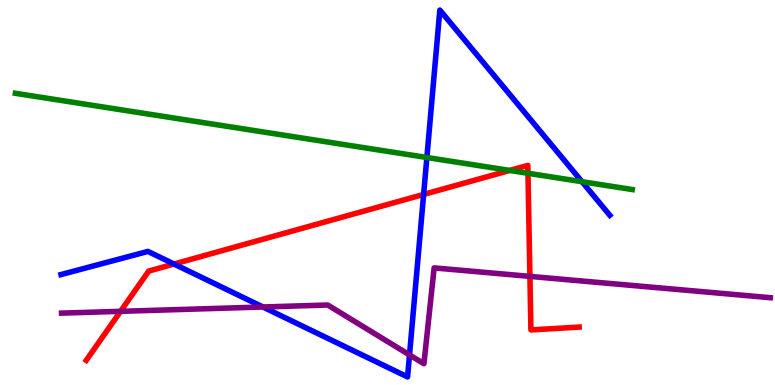[{'lines': ['blue', 'red'], 'intersections': [{'x': 2.25, 'y': 3.14}, {'x': 5.47, 'y': 4.95}]}, {'lines': ['green', 'red'], 'intersections': [{'x': 6.58, 'y': 5.57}, {'x': 6.81, 'y': 5.5}]}, {'lines': ['purple', 'red'], 'intersections': [{'x': 1.56, 'y': 1.91}, {'x': 6.84, 'y': 2.82}]}, {'lines': ['blue', 'green'], 'intersections': [{'x': 5.51, 'y': 5.91}, {'x': 7.51, 'y': 5.28}]}, {'lines': ['blue', 'purple'], 'intersections': [{'x': 3.39, 'y': 2.03}, {'x': 5.28, 'y': 0.781}]}, {'lines': ['green', 'purple'], 'intersections': []}]